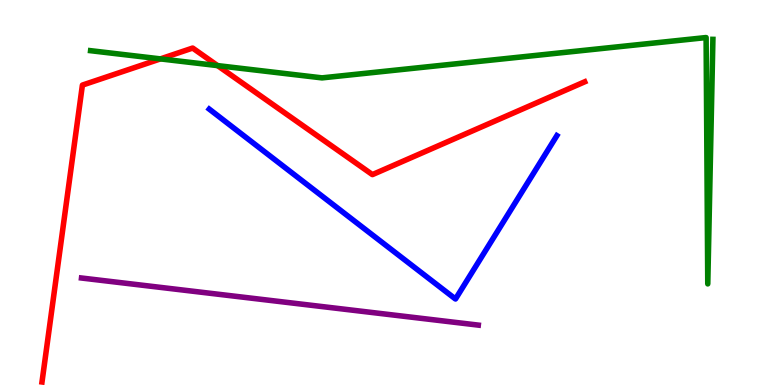[{'lines': ['blue', 'red'], 'intersections': []}, {'lines': ['green', 'red'], 'intersections': [{'x': 2.07, 'y': 8.47}, {'x': 2.81, 'y': 8.3}]}, {'lines': ['purple', 'red'], 'intersections': []}, {'lines': ['blue', 'green'], 'intersections': []}, {'lines': ['blue', 'purple'], 'intersections': []}, {'lines': ['green', 'purple'], 'intersections': []}]